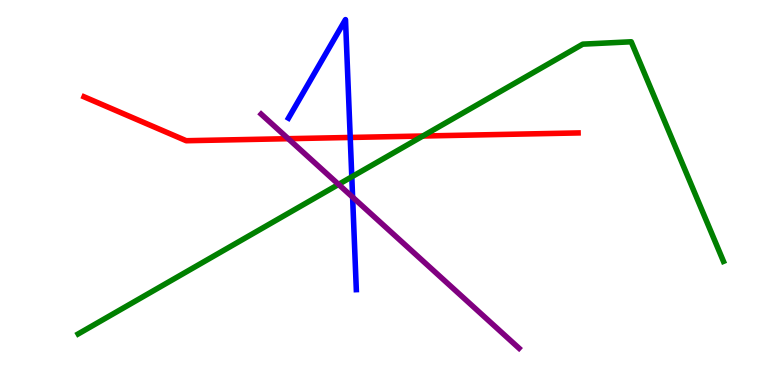[{'lines': ['blue', 'red'], 'intersections': [{'x': 4.52, 'y': 6.43}]}, {'lines': ['green', 'red'], 'intersections': [{'x': 5.46, 'y': 6.47}]}, {'lines': ['purple', 'red'], 'intersections': [{'x': 3.72, 'y': 6.4}]}, {'lines': ['blue', 'green'], 'intersections': [{'x': 4.54, 'y': 5.41}]}, {'lines': ['blue', 'purple'], 'intersections': [{'x': 4.55, 'y': 4.88}]}, {'lines': ['green', 'purple'], 'intersections': [{'x': 4.37, 'y': 5.21}]}]